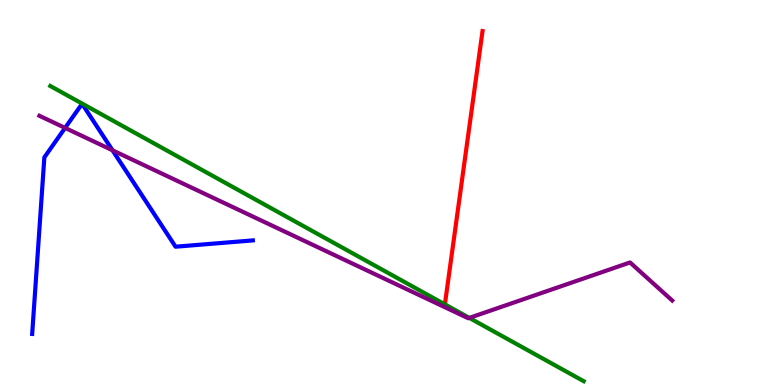[{'lines': ['blue', 'red'], 'intersections': []}, {'lines': ['green', 'red'], 'intersections': []}, {'lines': ['purple', 'red'], 'intersections': []}, {'lines': ['blue', 'green'], 'intersections': []}, {'lines': ['blue', 'purple'], 'intersections': [{'x': 0.84, 'y': 6.68}, {'x': 1.45, 'y': 6.1}]}, {'lines': ['green', 'purple'], 'intersections': [{'x': 6.06, 'y': 1.74}]}]